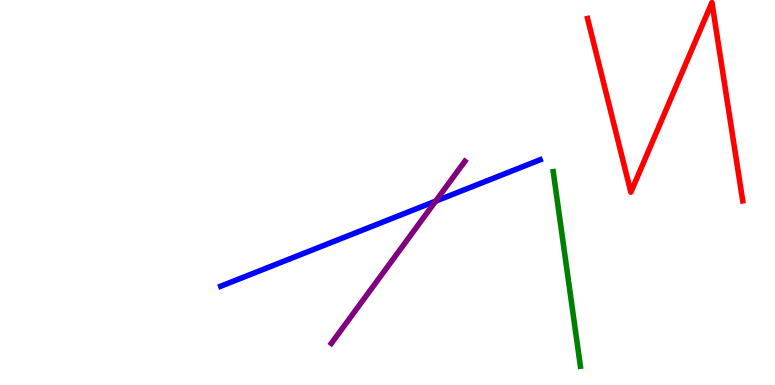[{'lines': ['blue', 'red'], 'intersections': []}, {'lines': ['green', 'red'], 'intersections': []}, {'lines': ['purple', 'red'], 'intersections': []}, {'lines': ['blue', 'green'], 'intersections': []}, {'lines': ['blue', 'purple'], 'intersections': [{'x': 5.62, 'y': 4.78}]}, {'lines': ['green', 'purple'], 'intersections': []}]